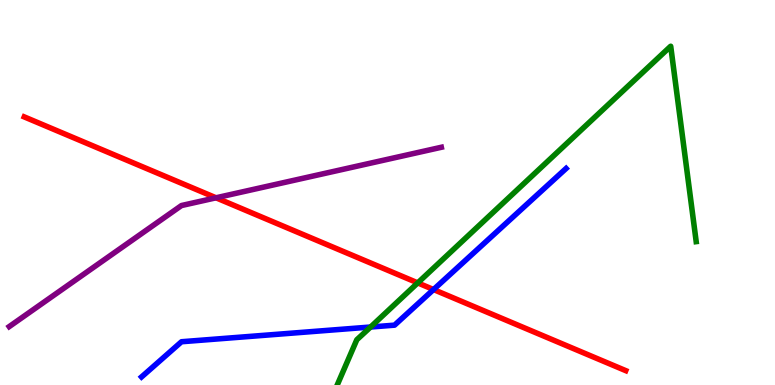[{'lines': ['blue', 'red'], 'intersections': [{'x': 5.59, 'y': 2.48}]}, {'lines': ['green', 'red'], 'intersections': [{'x': 5.39, 'y': 2.65}]}, {'lines': ['purple', 'red'], 'intersections': [{'x': 2.79, 'y': 4.86}]}, {'lines': ['blue', 'green'], 'intersections': [{'x': 4.78, 'y': 1.51}]}, {'lines': ['blue', 'purple'], 'intersections': []}, {'lines': ['green', 'purple'], 'intersections': []}]